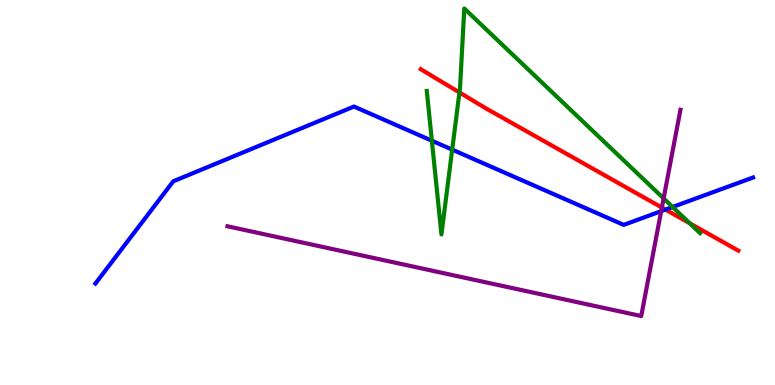[{'lines': ['blue', 'red'], 'intersections': [{'x': 8.59, 'y': 4.56}]}, {'lines': ['green', 'red'], 'intersections': [{'x': 5.93, 'y': 7.6}, {'x': 8.9, 'y': 4.2}]}, {'lines': ['purple', 'red'], 'intersections': [{'x': 8.54, 'y': 4.61}]}, {'lines': ['blue', 'green'], 'intersections': [{'x': 5.57, 'y': 6.34}, {'x': 5.83, 'y': 6.11}, {'x': 8.68, 'y': 4.62}]}, {'lines': ['blue', 'purple'], 'intersections': [{'x': 8.53, 'y': 4.52}]}, {'lines': ['green', 'purple'], 'intersections': [{'x': 8.56, 'y': 4.85}]}]